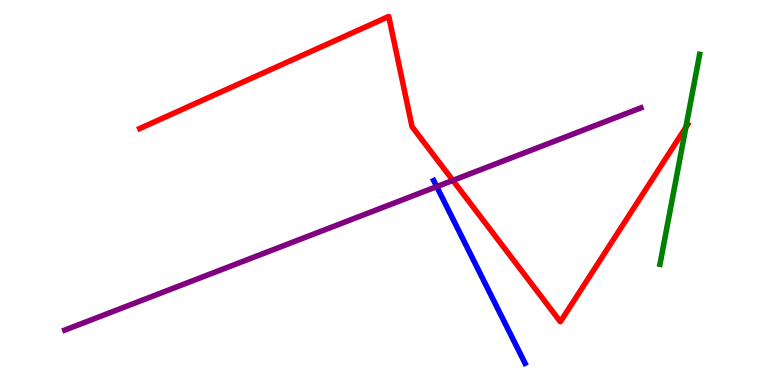[{'lines': ['blue', 'red'], 'intersections': []}, {'lines': ['green', 'red'], 'intersections': [{'x': 8.85, 'y': 6.69}]}, {'lines': ['purple', 'red'], 'intersections': [{'x': 5.84, 'y': 5.31}]}, {'lines': ['blue', 'green'], 'intersections': []}, {'lines': ['blue', 'purple'], 'intersections': [{'x': 5.64, 'y': 5.15}]}, {'lines': ['green', 'purple'], 'intersections': []}]